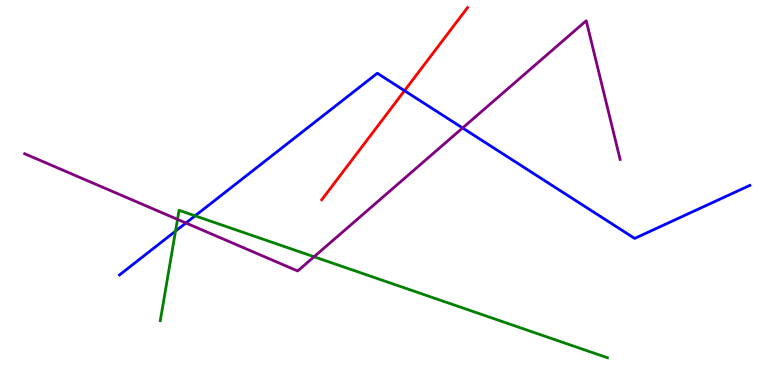[{'lines': ['blue', 'red'], 'intersections': [{'x': 5.22, 'y': 7.64}]}, {'lines': ['green', 'red'], 'intersections': []}, {'lines': ['purple', 'red'], 'intersections': []}, {'lines': ['blue', 'green'], 'intersections': [{'x': 2.26, 'y': 4.0}, {'x': 2.52, 'y': 4.39}]}, {'lines': ['blue', 'purple'], 'intersections': [{'x': 2.4, 'y': 4.21}, {'x': 5.97, 'y': 6.68}]}, {'lines': ['green', 'purple'], 'intersections': [{'x': 2.29, 'y': 4.3}, {'x': 4.05, 'y': 3.33}]}]